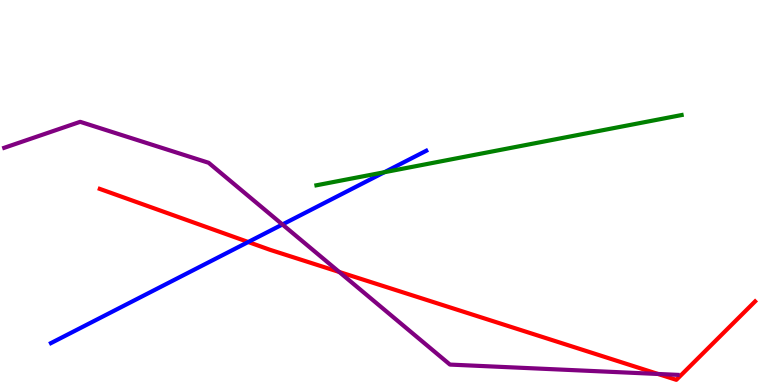[{'lines': ['blue', 'red'], 'intersections': [{'x': 3.2, 'y': 3.71}]}, {'lines': ['green', 'red'], 'intersections': []}, {'lines': ['purple', 'red'], 'intersections': [{'x': 4.38, 'y': 2.94}, {'x': 8.49, 'y': 0.286}]}, {'lines': ['blue', 'green'], 'intersections': [{'x': 4.96, 'y': 5.53}]}, {'lines': ['blue', 'purple'], 'intersections': [{'x': 3.64, 'y': 4.17}]}, {'lines': ['green', 'purple'], 'intersections': []}]